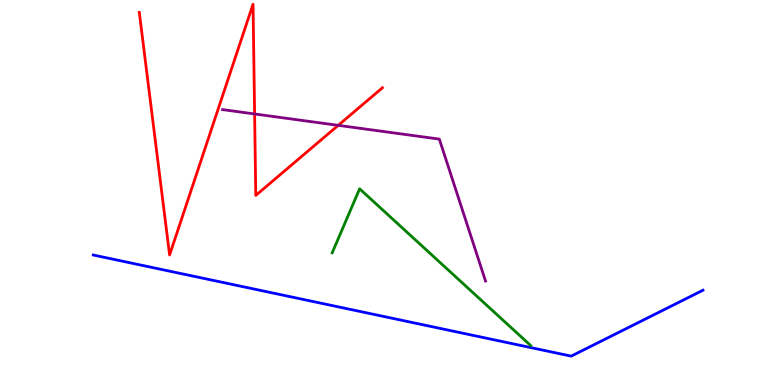[{'lines': ['blue', 'red'], 'intersections': []}, {'lines': ['green', 'red'], 'intersections': []}, {'lines': ['purple', 'red'], 'intersections': [{'x': 3.29, 'y': 7.04}, {'x': 4.36, 'y': 6.74}]}, {'lines': ['blue', 'green'], 'intersections': []}, {'lines': ['blue', 'purple'], 'intersections': []}, {'lines': ['green', 'purple'], 'intersections': []}]